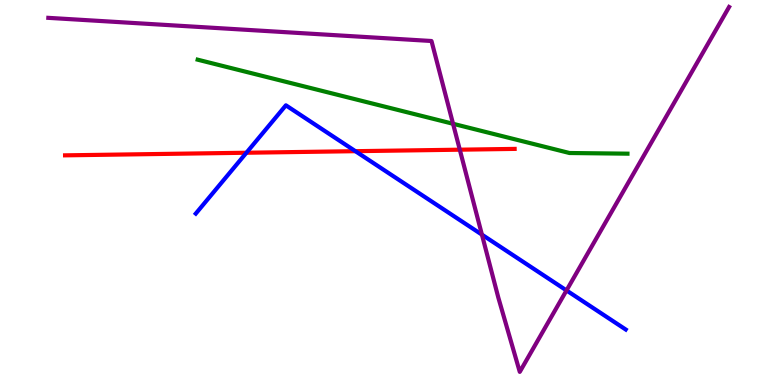[{'lines': ['blue', 'red'], 'intersections': [{'x': 3.18, 'y': 6.03}, {'x': 4.59, 'y': 6.07}]}, {'lines': ['green', 'red'], 'intersections': []}, {'lines': ['purple', 'red'], 'intersections': [{'x': 5.93, 'y': 6.11}]}, {'lines': ['blue', 'green'], 'intersections': []}, {'lines': ['blue', 'purple'], 'intersections': [{'x': 6.22, 'y': 3.91}, {'x': 7.31, 'y': 2.46}]}, {'lines': ['green', 'purple'], 'intersections': [{'x': 5.85, 'y': 6.78}]}]